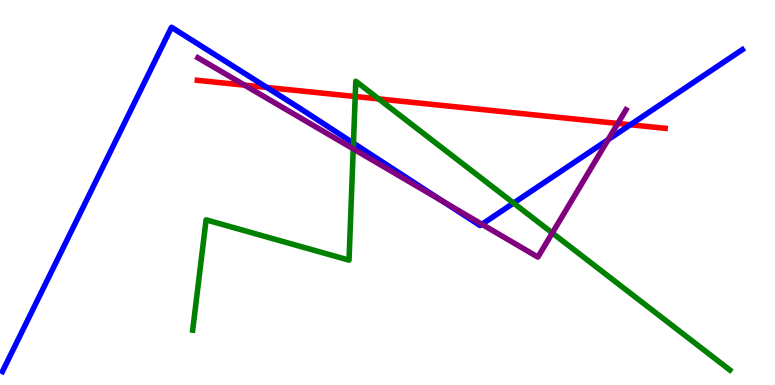[{'lines': ['blue', 'red'], 'intersections': [{'x': 3.44, 'y': 7.73}, {'x': 8.13, 'y': 6.76}]}, {'lines': ['green', 'red'], 'intersections': [{'x': 4.58, 'y': 7.49}, {'x': 4.89, 'y': 7.43}]}, {'lines': ['purple', 'red'], 'intersections': [{'x': 3.16, 'y': 7.79}, {'x': 7.97, 'y': 6.79}]}, {'lines': ['blue', 'green'], 'intersections': [{'x': 4.56, 'y': 6.28}, {'x': 6.63, 'y': 4.73}]}, {'lines': ['blue', 'purple'], 'intersections': [{'x': 5.72, 'y': 4.76}, {'x': 6.22, 'y': 4.17}, {'x': 7.85, 'y': 6.37}]}, {'lines': ['green', 'purple'], 'intersections': [{'x': 4.56, 'y': 6.13}, {'x': 7.13, 'y': 3.95}]}]